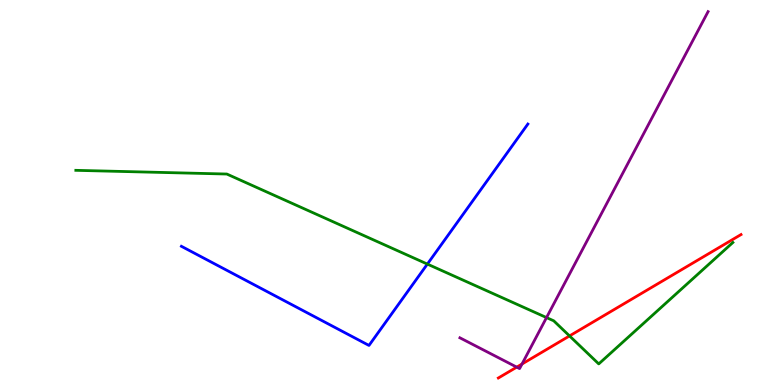[{'lines': ['blue', 'red'], 'intersections': []}, {'lines': ['green', 'red'], 'intersections': [{'x': 7.35, 'y': 1.27}]}, {'lines': ['purple', 'red'], 'intersections': [{'x': 6.67, 'y': 0.464}, {'x': 6.74, 'y': 0.545}]}, {'lines': ['blue', 'green'], 'intersections': [{'x': 5.51, 'y': 3.14}]}, {'lines': ['blue', 'purple'], 'intersections': []}, {'lines': ['green', 'purple'], 'intersections': [{'x': 7.05, 'y': 1.75}]}]